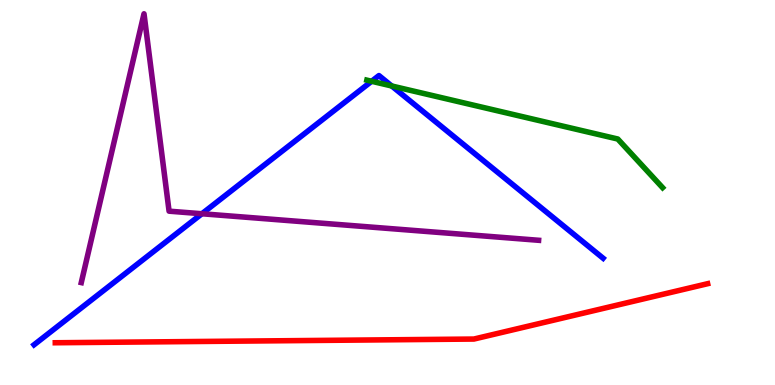[{'lines': ['blue', 'red'], 'intersections': []}, {'lines': ['green', 'red'], 'intersections': []}, {'lines': ['purple', 'red'], 'intersections': []}, {'lines': ['blue', 'green'], 'intersections': [{'x': 4.8, 'y': 7.89}, {'x': 5.05, 'y': 7.77}]}, {'lines': ['blue', 'purple'], 'intersections': [{'x': 2.61, 'y': 4.45}]}, {'lines': ['green', 'purple'], 'intersections': []}]